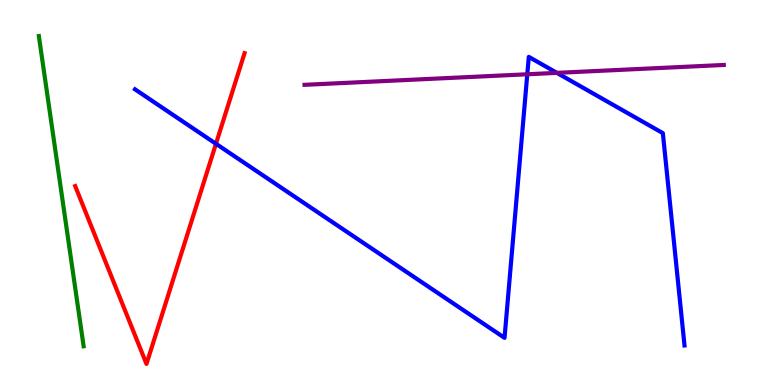[{'lines': ['blue', 'red'], 'intersections': [{'x': 2.79, 'y': 6.27}]}, {'lines': ['green', 'red'], 'intersections': []}, {'lines': ['purple', 'red'], 'intersections': []}, {'lines': ['blue', 'green'], 'intersections': []}, {'lines': ['blue', 'purple'], 'intersections': [{'x': 6.8, 'y': 8.07}, {'x': 7.19, 'y': 8.11}]}, {'lines': ['green', 'purple'], 'intersections': []}]